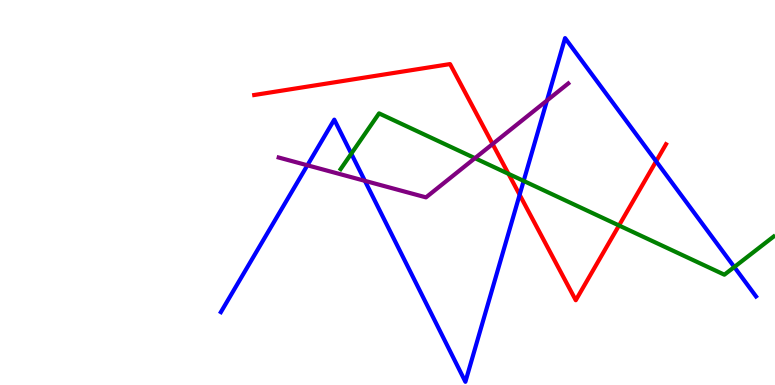[{'lines': ['blue', 'red'], 'intersections': [{'x': 6.7, 'y': 4.94}, {'x': 8.47, 'y': 5.81}]}, {'lines': ['green', 'red'], 'intersections': [{'x': 6.56, 'y': 5.48}, {'x': 7.99, 'y': 4.14}]}, {'lines': ['purple', 'red'], 'intersections': [{'x': 6.36, 'y': 6.26}]}, {'lines': ['blue', 'green'], 'intersections': [{'x': 4.53, 'y': 6.01}, {'x': 6.76, 'y': 5.3}, {'x': 9.47, 'y': 3.06}]}, {'lines': ['blue', 'purple'], 'intersections': [{'x': 3.97, 'y': 5.71}, {'x': 4.71, 'y': 5.3}, {'x': 7.06, 'y': 7.39}]}, {'lines': ['green', 'purple'], 'intersections': [{'x': 6.13, 'y': 5.89}]}]